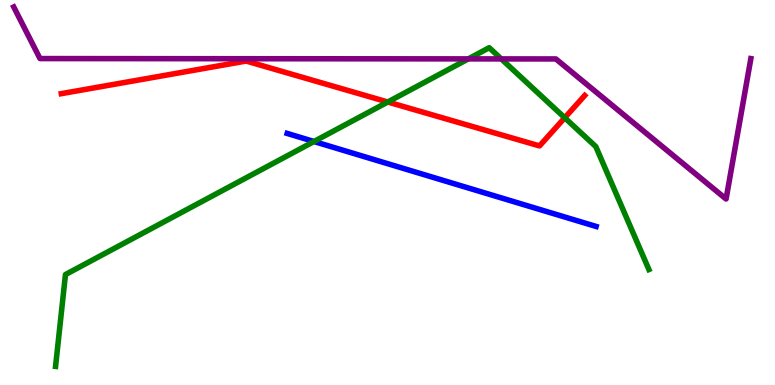[{'lines': ['blue', 'red'], 'intersections': []}, {'lines': ['green', 'red'], 'intersections': [{'x': 5.0, 'y': 7.35}, {'x': 7.29, 'y': 6.94}]}, {'lines': ['purple', 'red'], 'intersections': []}, {'lines': ['blue', 'green'], 'intersections': [{'x': 4.05, 'y': 6.32}]}, {'lines': ['blue', 'purple'], 'intersections': []}, {'lines': ['green', 'purple'], 'intersections': [{'x': 6.04, 'y': 8.47}, {'x': 6.47, 'y': 8.47}]}]